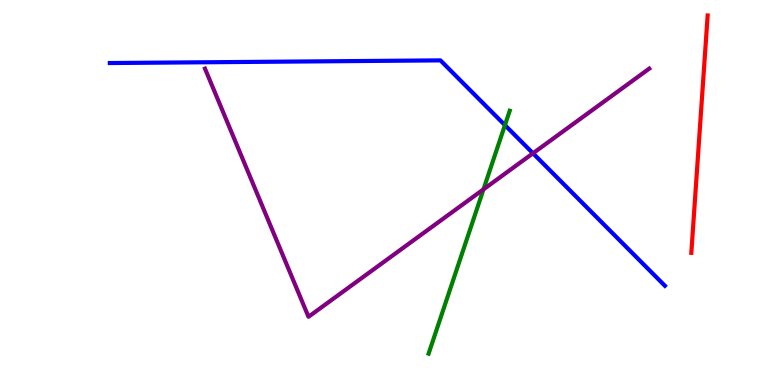[{'lines': ['blue', 'red'], 'intersections': []}, {'lines': ['green', 'red'], 'intersections': []}, {'lines': ['purple', 'red'], 'intersections': []}, {'lines': ['blue', 'green'], 'intersections': [{'x': 6.52, 'y': 6.75}]}, {'lines': ['blue', 'purple'], 'intersections': [{'x': 6.88, 'y': 6.02}]}, {'lines': ['green', 'purple'], 'intersections': [{'x': 6.24, 'y': 5.08}]}]